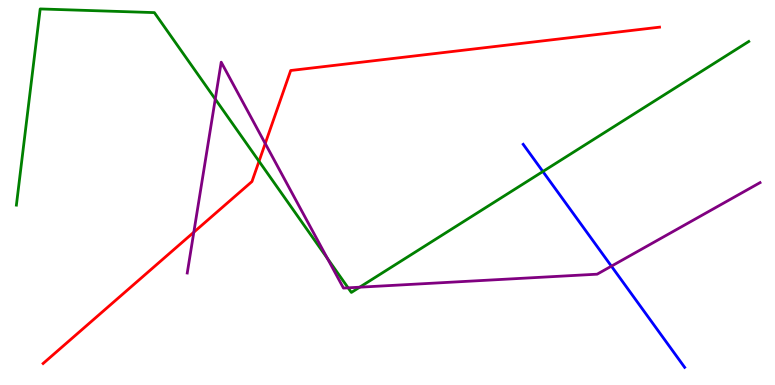[{'lines': ['blue', 'red'], 'intersections': []}, {'lines': ['green', 'red'], 'intersections': [{'x': 3.34, 'y': 5.81}]}, {'lines': ['purple', 'red'], 'intersections': [{'x': 2.5, 'y': 3.97}, {'x': 3.42, 'y': 6.27}]}, {'lines': ['blue', 'green'], 'intersections': [{'x': 7.0, 'y': 5.55}]}, {'lines': ['blue', 'purple'], 'intersections': [{'x': 7.89, 'y': 3.09}]}, {'lines': ['green', 'purple'], 'intersections': [{'x': 2.78, 'y': 7.43}, {'x': 4.22, 'y': 3.29}, {'x': 4.49, 'y': 2.52}, {'x': 4.64, 'y': 2.54}]}]